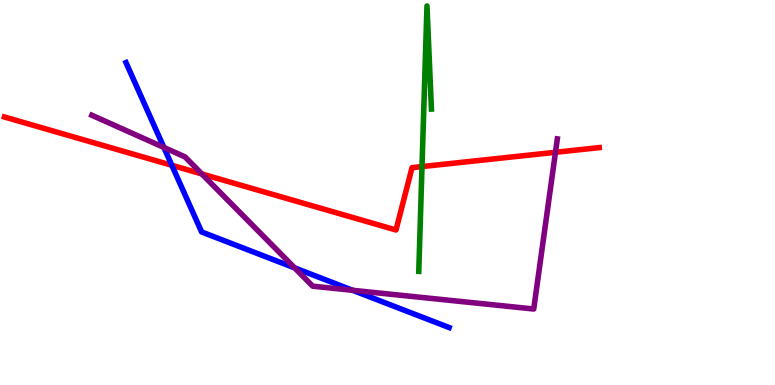[{'lines': ['blue', 'red'], 'intersections': [{'x': 2.22, 'y': 5.71}]}, {'lines': ['green', 'red'], 'intersections': [{'x': 5.45, 'y': 5.67}]}, {'lines': ['purple', 'red'], 'intersections': [{'x': 2.6, 'y': 5.48}, {'x': 7.17, 'y': 6.04}]}, {'lines': ['blue', 'green'], 'intersections': []}, {'lines': ['blue', 'purple'], 'intersections': [{'x': 2.11, 'y': 6.17}, {'x': 3.8, 'y': 3.04}, {'x': 4.55, 'y': 2.46}]}, {'lines': ['green', 'purple'], 'intersections': []}]